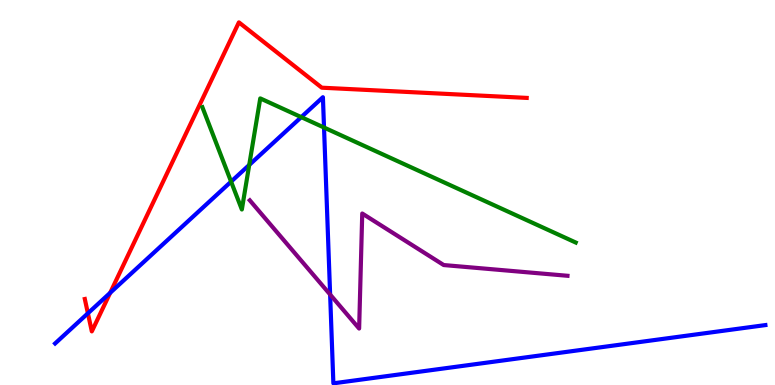[{'lines': ['blue', 'red'], 'intersections': [{'x': 1.13, 'y': 1.86}, {'x': 1.42, 'y': 2.39}]}, {'lines': ['green', 'red'], 'intersections': []}, {'lines': ['purple', 'red'], 'intersections': []}, {'lines': ['blue', 'green'], 'intersections': [{'x': 2.98, 'y': 5.28}, {'x': 3.22, 'y': 5.72}, {'x': 3.89, 'y': 6.96}, {'x': 4.18, 'y': 6.69}]}, {'lines': ['blue', 'purple'], 'intersections': [{'x': 4.26, 'y': 2.35}]}, {'lines': ['green', 'purple'], 'intersections': []}]